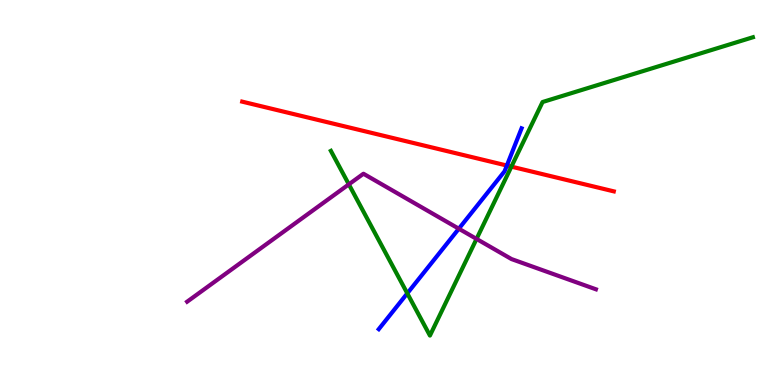[{'lines': ['blue', 'red'], 'intersections': [{'x': 6.54, 'y': 5.7}]}, {'lines': ['green', 'red'], 'intersections': [{'x': 6.6, 'y': 5.67}]}, {'lines': ['purple', 'red'], 'intersections': []}, {'lines': ['blue', 'green'], 'intersections': [{'x': 5.26, 'y': 2.38}]}, {'lines': ['blue', 'purple'], 'intersections': [{'x': 5.92, 'y': 4.06}]}, {'lines': ['green', 'purple'], 'intersections': [{'x': 4.5, 'y': 5.21}, {'x': 6.15, 'y': 3.79}]}]